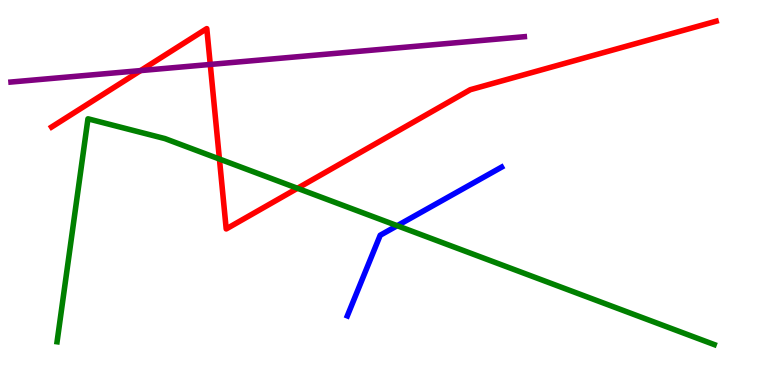[{'lines': ['blue', 'red'], 'intersections': []}, {'lines': ['green', 'red'], 'intersections': [{'x': 2.83, 'y': 5.87}, {'x': 3.84, 'y': 5.11}]}, {'lines': ['purple', 'red'], 'intersections': [{'x': 1.81, 'y': 8.17}, {'x': 2.71, 'y': 8.33}]}, {'lines': ['blue', 'green'], 'intersections': [{'x': 5.13, 'y': 4.14}]}, {'lines': ['blue', 'purple'], 'intersections': []}, {'lines': ['green', 'purple'], 'intersections': []}]